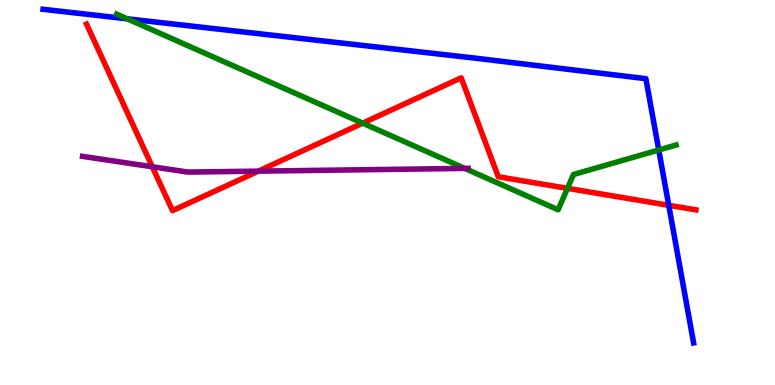[{'lines': ['blue', 'red'], 'intersections': [{'x': 8.63, 'y': 4.67}]}, {'lines': ['green', 'red'], 'intersections': [{'x': 4.68, 'y': 6.8}, {'x': 7.32, 'y': 5.11}]}, {'lines': ['purple', 'red'], 'intersections': [{'x': 1.97, 'y': 5.67}, {'x': 3.33, 'y': 5.55}]}, {'lines': ['blue', 'green'], 'intersections': [{'x': 1.64, 'y': 9.51}, {'x': 8.5, 'y': 6.1}]}, {'lines': ['blue', 'purple'], 'intersections': []}, {'lines': ['green', 'purple'], 'intersections': [{'x': 6.0, 'y': 5.63}]}]